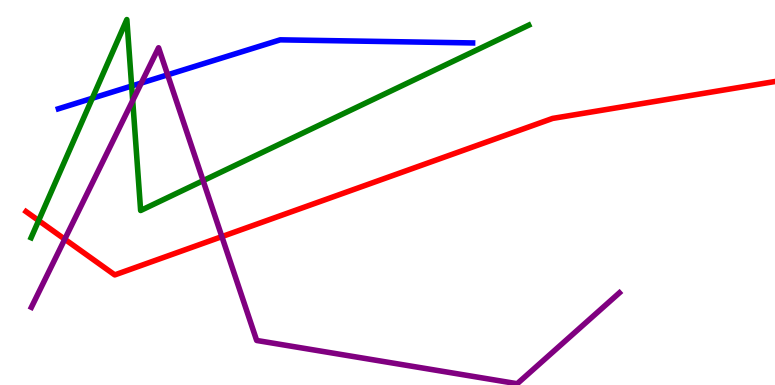[{'lines': ['blue', 'red'], 'intersections': []}, {'lines': ['green', 'red'], 'intersections': [{'x': 0.499, 'y': 4.27}]}, {'lines': ['purple', 'red'], 'intersections': [{'x': 0.836, 'y': 3.79}, {'x': 2.86, 'y': 3.85}]}, {'lines': ['blue', 'green'], 'intersections': [{'x': 1.19, 'y': 7.45}, {'x': 1.7, 'y': 7.77}]}, {'lines': ['blue', 'purple'], 'intersections': [{'x': 1.82, 'y': 7.84}, {'x': 2.16, 'y': 8.06}]}, {'lines': ['green', 'purple'], 'intersections': [{'x': 1.71, 'y': 7.39}, {'x': 2.62, 'y': 5.31}]}]